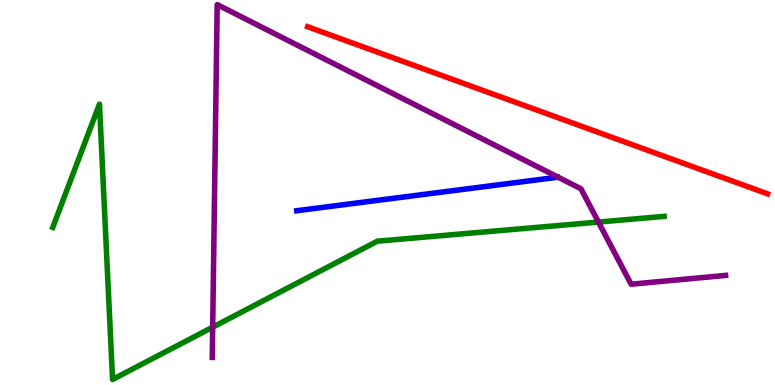[{'lines': ['blue', 'red'], 'intersections': []}, {'lines': ['green', 'red'], 'intersections': []}, {'lines': ['purple', 'red'], 'intersections': []}, {'lines': ['blue', 'green'], 'intersections': []}, {'lines': ['blue', 'purple'], 'intersections': []}, {'lines': ['green', 'purple'], 'intersections': [{'x': 2.74, 'y': 1.5}, {'x': 7.72, 'y': 4.23}]}]